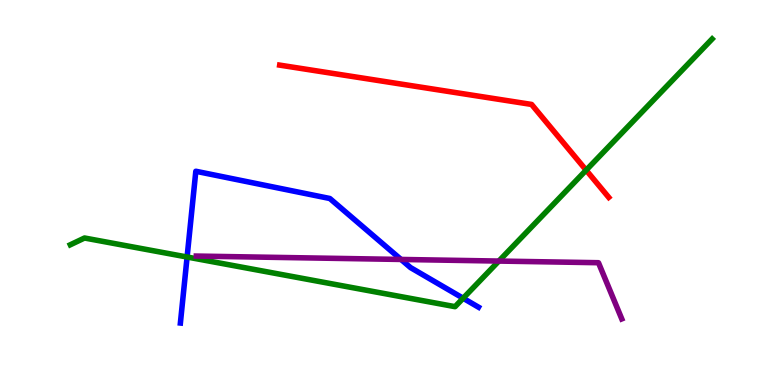[{'lines': ['blue', 'red'], 'intersections': []}, {'lines': ['green', 'red'], 'intersections': [{'x': 7.56, 'y': 5.58}]}, {'lines': ['purple', 'red'], 'intersections': []}, {'lines': ['blue', 'green'], 'intersections': [{'x': 2.41, 'y': 3.32}, {'x': 5.98, 'y': 2.25}]}, {'lines': ['blue', 'purple'], 'intersections': [{'x': 5.17, 'y': 3.26}]}, {'lines': ['green', 'purple'], 'intersections': [{'x': 6.44, 'y': 3.22}]}]